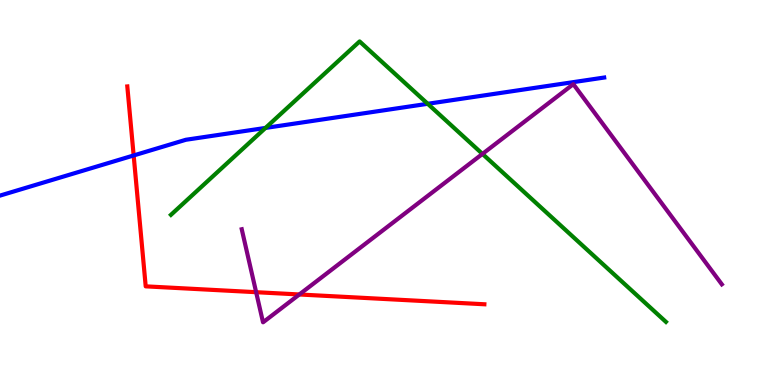[{'lines': ['blue', 'red'], 'intersections': [{'x': 1.72, 'y': 5.96}]}, {'lines': ['green', 'red'], 'intersections': []}, {'lines': ['purple', 'red'], 'intersections': [{'x': 3.31, 'y': 2.41}, {'x': 3.86, 'y': 2.35}]}, {'lines': ['blue', 'green'], 'intersections': [{'x': 3.43, 'y': 6.68}, {'x': 5.52, 'y': 7.3}]}, {'lines': ['blue', 'purple'], 'intersections': []}, {'lines': ['green', 'purple'], 'intersections': [{'x': 6.23, 'y': 6.0}]}]